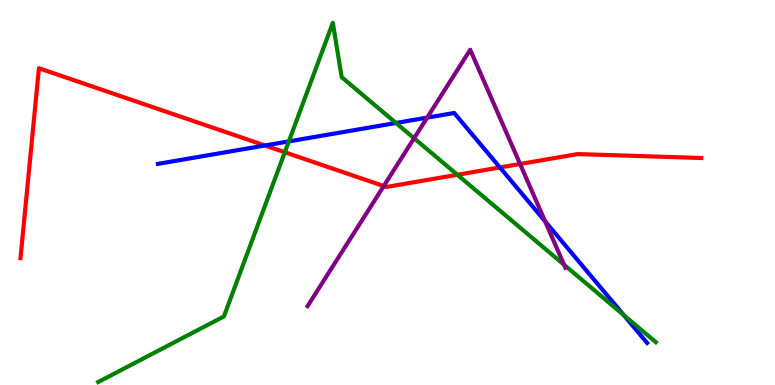[{'lines': ['blue', 'red'], 'intersections': [{'x': 3.42, 'y': 6.22}, {'x': 6.45, 'y': 5.65}]}, {'lines': ['green', 'red'], 'intersections': [{'x': 3.67, 'y': 6.05}, {'x': 5.9, 'y': 5.46}]}, {'lines': ['purple', 'red'], 'intersections': [{'x': 4.95, 'y': 5.17}, {'x': 6.71, 'y': 5.74}]}, {'lines': ['blue', 'green'], 'intersections': [{'x': 3.73, 'y': 6.33}, {'x': 5.11, 'y': 6.81}, {'x': 8.05, 'y': 1.82}]}, {'lines': ['blue', 'purple'], 'intersections': [{'x': 5.51, 'y': 6.94}, {'x': 7.03, 'y': 4.25}]}, {'lines': ['green', 'purple'], 'intersections': [{'x': 5.34, 'y': 6.41}, {'x': 7.28, 'y': 3.12}]}]